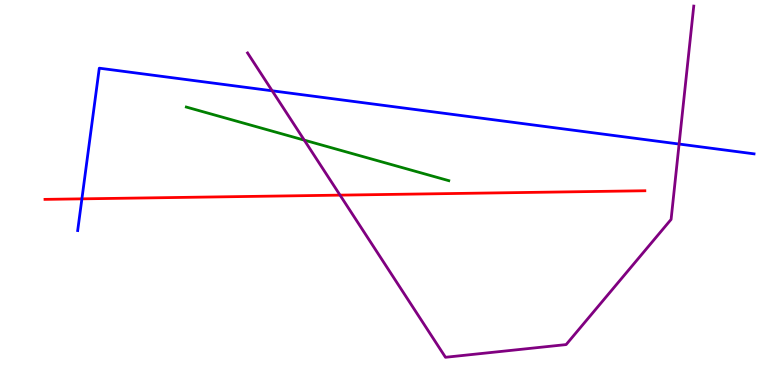[{'lines': ['blue', 'red'], 'intersections': [{'x': 1.06, 'y': 4.84}]}, {'lines': ['green', 'red'], 'intersections': []}, {'lines': ['purple', 'red'], 'intersections': [{'x': 4.39, 'y': 4.93}]}, {'lines': ['blue', 'green'], 'intersections': []}, {'lines': ['blue', 'purple'], 'intersections': [{'x': 3.51, 'y': 7.64}, {'x': 8.76, 'y': 6.26}]}, {'lines': ['green', 'purple'], 'intersections': [{'x': 3.93, 'y': 6.36}]}]